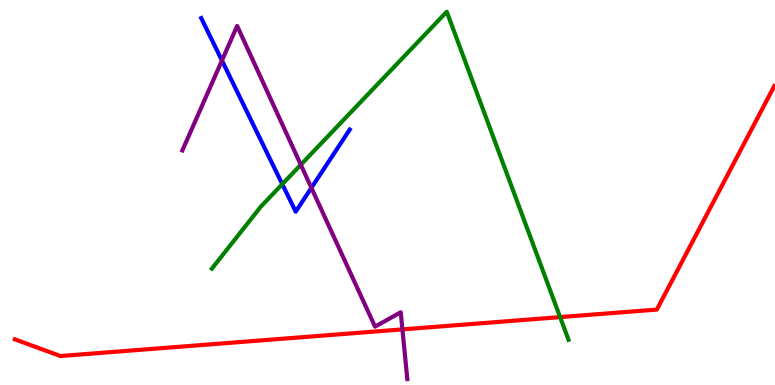[{'lines': ['blue', 'red'], 'intersections': []}, {'lines': ['green', 'red'], 'intersections': [{'x': 7.23, 'y': 1.76}]}, {'lines': ['purple', 'red'], 'intersections': [{'x': 5.19, 'y': 1.44}]}, {'lines': ['blue', 'green'], 'intersections': [{'x': 3.64, 'y': 5.22}]}, {'lines': ['blue', 'purple'], 'intersections': [{'x': 2.86, 'y': 8.43}, {'x': 4.02, 'y': 5.12}]}, {'lines': ['green', 'purple'], 'intersections': [{'x': 3.88, 'y': 5.72}]}]